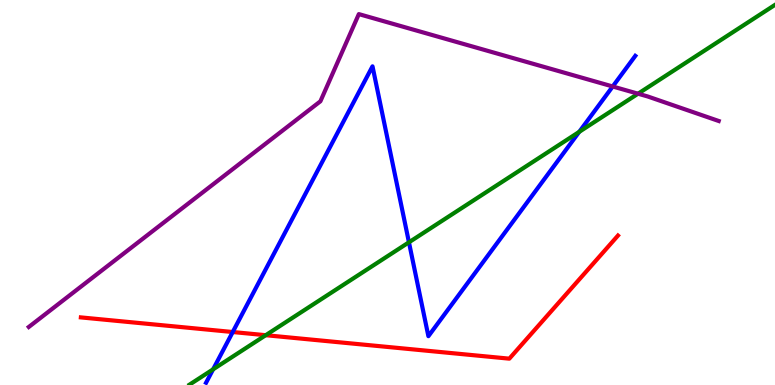[{'lines': ['blue', 'red'], 'intersections': [{'x': 3.0, 'y': 1.38}]}, {'lines': ['green', 'red'], 'intersections': [{'x': 3.43, 'y': 1.29}]}, {'lines': ['purple', 'red'], 'intersections': []}, {'lines': ['blue', 'green'], 'intersections': [{'x': 2.75, 'y': 0.407}, {'x': 5.28, 'y': 3.71}, {'x': 7.47, 'y': 6.58}]}, {'lines': ['blue', 'purple'], 'intersections': [{'x': 7.91, 'y': 7.75}]}, {'lines': ['green', 'purple'], 'intersections': [{'x': 8.23, 'y': 7.57}]}]